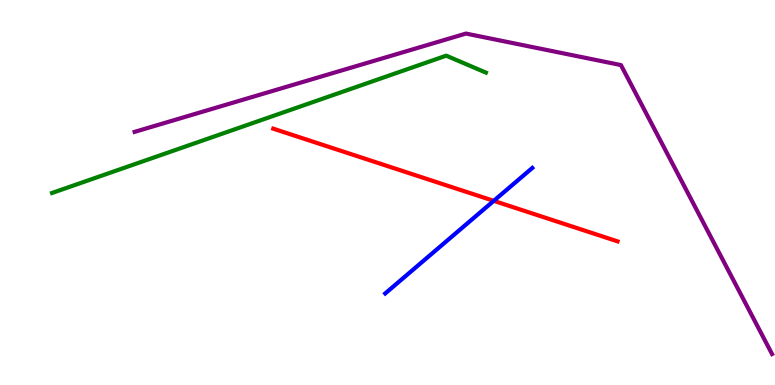[{'lines': ['blue', 'red'], 'intersections': [{'x': 6.37, 'y': 4.78}]}, {'lines': ['green', 'red'], 'intersections': []}, {'lines': ['purple', 'red'], 'intersections': []}, {'lines': ['blue', 'green'], 'intersections': []}, {'lines': ['blue', 'purple'], 'intersections': []}, {'lines': ['green', 'purple'], 'intersections': []}]